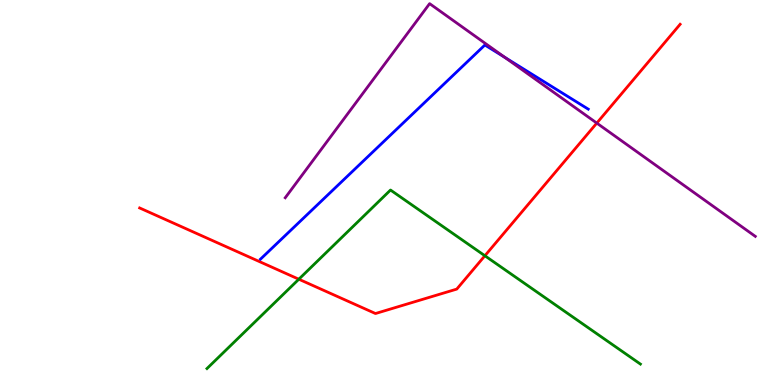[{'lines': ['blue', 'red'], 'intersections': []}, {'lines': ['green', 'red'], 'intersections': [{'x': 3.86, 'y': 2.75}, {'x': 6.26, 'y': 3.36}]}, {'lines': ['purple', 'red'], 'intersections': [{'x': 7.7, 'y': 6.8}]}, {'lines': ['blue', 'green'], 'intersections': []}, {'lines': ['blue', 'purple'], 'intersections': [{'x': 6.51, 'y': 8.51}]}, {'lines': ['green', 'purple'], 'intersections': []}]